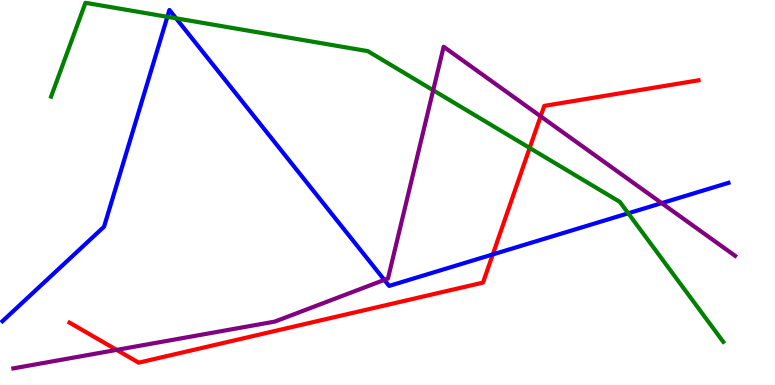[{'lines': ['blue', 'red'], 'intersections': [{'x': 6.36, 'y': 3.39}]}, {'lines': ['green', 'red'], 'intersections': [{'x': 6.83, 'y': 6.16}]}, {'lines': ['purple', 'red'], 'intersections': [{'x': 1.5, 'y': 0.912}, {'x': 6.98, 'y': 6.98}]}, {'lines': ['blue', 'green'], 'intersections': [{'x': 2.16, 'y': 9.56}, {'x': 2.27, 'y': 9.52}, {'x': 8.11, 'y': 4.46}]}, {'lines': ['blue', 'purple'], 'intersections': [{'x': 4.96, 'y': 2.73}, {'x': 8.54, 'y': 4.72}]}, {'lines': ['green', 'purple'], 'intersections': [{'x': 5.59, 'y': 7.66}]}]